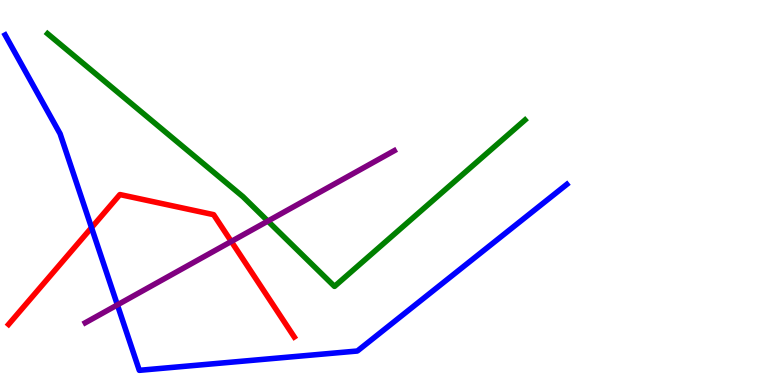[{'lines': ['blue', 'red'], 'intersections': [{'x': 1.18, 'y': 4.09}]}, {'lines': ['green', 'red'], 'intersections': []}, {'lines': ['purple', 'red'], 'intersections': [{'x': 2.98, 'y': 3.73}]}, {'lines': ['blue', 'green'], 'intersections': []}, {'lines': ['blue', 'purple'], 'intersections': [{'x': 1.51, 'y': 2.08}]}, {'lines': ['green', 'purple'], 'intersections': [{'x': 3.46, 'y': 4.26}]}]